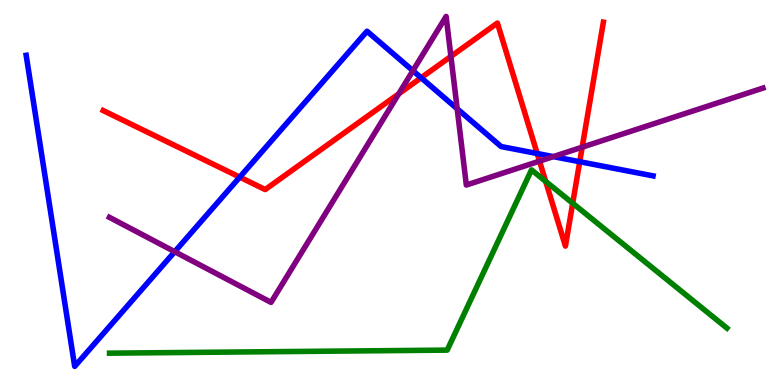[{'lines': ['blue', 'red'], 'intersections': [{'x': 3.09, 'y': 5.4}, {'x': 5.43, 'y': 7.98}, {'x': 6.93, 'y': 6.01}, {'x': 7.48, 'y': 5.8}]}, {'lines': ['green', 'red'], 'intersections': [{'x': 7.04, 'y': 5.29}, {'x': 7.39, 'y': 4.72}]}, {'lines': ['purple', 'red'], 'intersections': [{'x': 5.15, 'y': 7.56}, {'x': 5.82, 'y': 8.54}, {'x': 6.96, 'y': 5.81}, {'x': 7.51, 'y': 6.18}]}, {'lines': ['blue', 'green'], 'intersections': []}, {'lines': ['blue', 'purple'], 'intersections': [{'x': 2.25, 'y': 3.46}, {'x': 5.33, 'y': 8.16}, {'x': 5.9, 'y': 7.17}, {'x': 7.14, 'y': 5.93}]}, {'lines': ['green', 'purple'], 'intersections': []}]